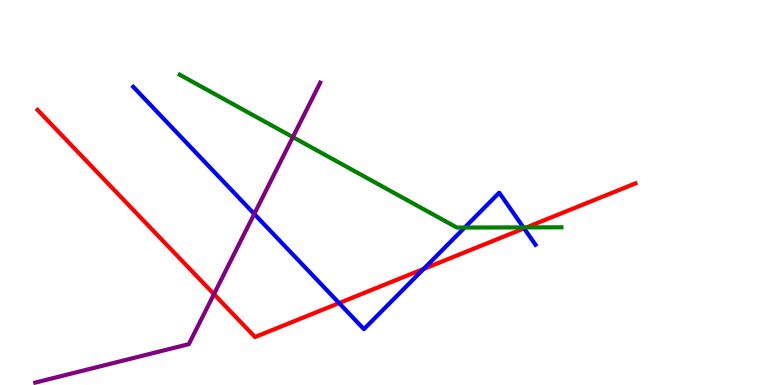[{'lines': ['blue', 'red'], 'intersections': [{'x': 4.38, 'y': 2.13}, {'x': 5.47, 'y': 3.01}, {'x': 6.76, 'y': 4.07}]}, {'lines': ['green', 'red'], 'intersections': [{'x': 6.79, 'y': 4.09}]}, {'lines': ['purple', 'red'], 'intersections': [{'x': 2.76, 'y': 2.36}]}, {'lines': ['blue', 'green'], 'intersections': [{'x': 6.0, 'y': 4.09}, {'x': 6.75, 'y': 4.09}]}, {'lines': ['blue', 'purple'], 'intersections': [{'x': 3.28, 'y': 4.44}]}, {'lines': ['green', 'purple'], 'intersections': [{'x': 3.78, 'y': 6.44}]}]